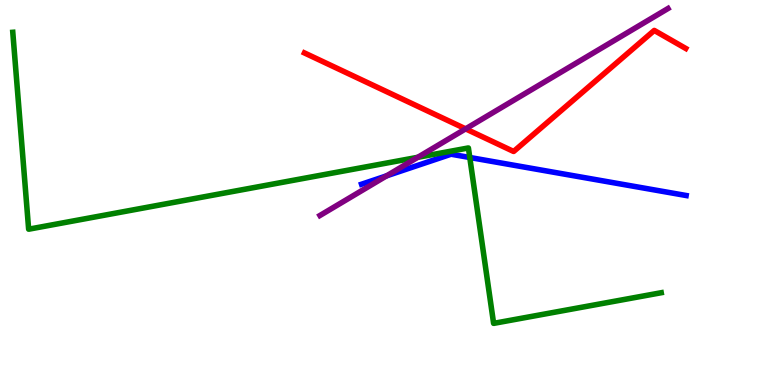[{'lines': ['blue', 'red'], 'intersections': []}, {'lines': ['green', 'red'], 'intersections': []}, {'lines': ['purple', 'red'], 'intersections': [{'x': 6.01, 'y': 6.65}]}, {'lines': ['blue', 'green'], 'intersections': [{'x': 6.06, 'y': 5.91}]}, {'lines': ['blue', 'purple'], 'intersections': [{'x': 4.99, 'y': 5.43}]}, {'lines': ['green', 'purple'], 'intersections': [{'x': 5.39, 'y': 5.91}]}]